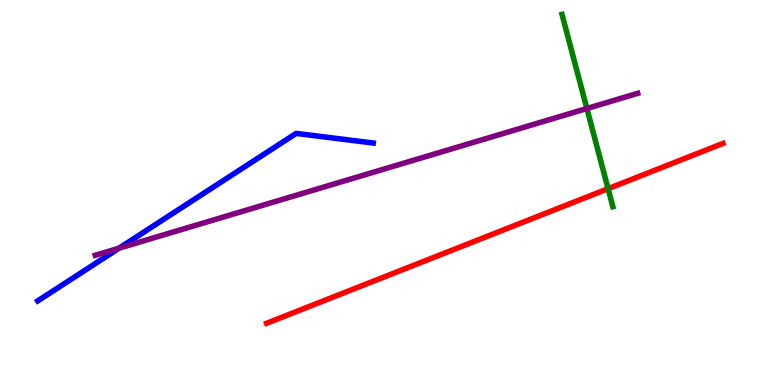[{'lines': ['blue', 'red'], 'intersections': []}, {'lines': ['green', 'red'], 'intersections': [{'x': 7.85, 'y': 5.1}]}, {'lines': ['purple', 'red'], 'intersections': []}, {'lines': ['blue', 'green'], 'intersections': []}, {'lines': ['blue', 'purple'], 'intersections': [{'x': 1.54, 'y': 3.55}]}, {'lines': ['green', 'purple'], 'intersections': [{'x': 7.57, 'y': 7.18}]}]